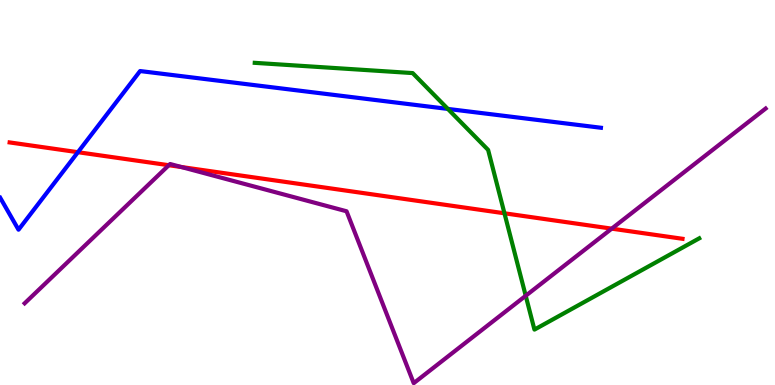[{'lines': ['blue', 'red'], 'intersections': [{'x': 1.01, 'y': 6.05}]}, {'lines': ['green', 'red'], 'intersections': [{'x': 6.51, 'y': 4.46}]}, {'lines': ['purple', 'red'], 'intersections': [{'x': 2.18, 'y': 5.71}, {'x': 2.34, 'y': 5.66}, {'x': 7.89, 'y': 4.06}]}, {'lines': ['blue', 'green'], 'intersections': [{'x': 5.78, 'y': 7.17}]}, {'lines': ['blue', 'purple'], 'intersections': []}, {'lines': ['green', 'purple'], 'intersections': [{'x': 6.78, 'y': 2.32}]}]